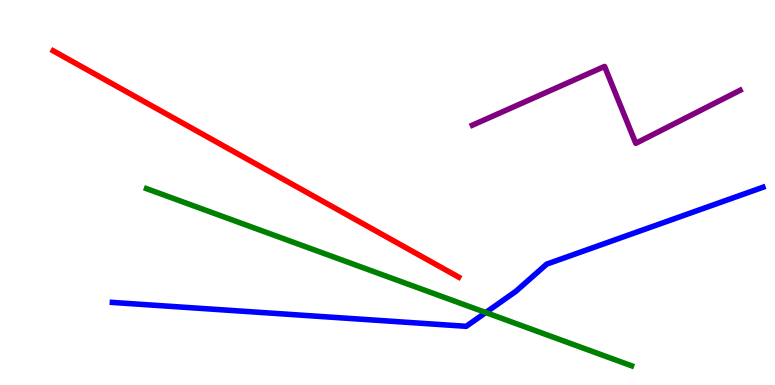[{'lines': ['blue', 'red'], 'intersections': []}, {'lines': ['green', 'red'], 'intersections': []}, {'lines': ['purple', 'red'], 'intersections': []}, {'lines': ['blue', 'green'], 'intersections': [{'x': 6.27, 'y': 1.88}]}, {'lines': ['blue', 'purple'], 'intersections': []}, {'lines': ['green', 'purple'], 'intersections': []}]